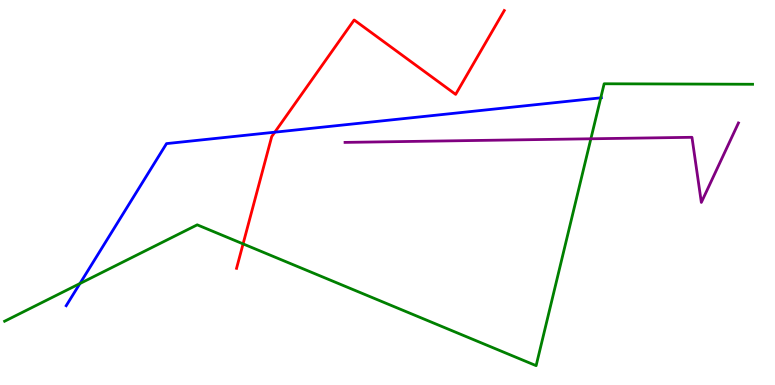[{'lines': ['blue', 'red'], 'intersections': [{'x': 3.55, 'y': 6.57}]}, {'lines': ['green', 'red'], 'intersections': [{'x': 3.14, 'y': 3.67}]}, {'lines': ['purple', 'red'], 'intersections': []}, {'lines': ['blue', 'green'], 'intersections': [{'x': 1.03, 'y': 2.64}, {'x': 7.75, 'y': 7.46}]}, {'lines': ['blue', 'purple'], 'intersections': []}, {'lines': ['green', 'purple'], 'intersections': [{'x': 7.62, 'y': 6.4}]}]